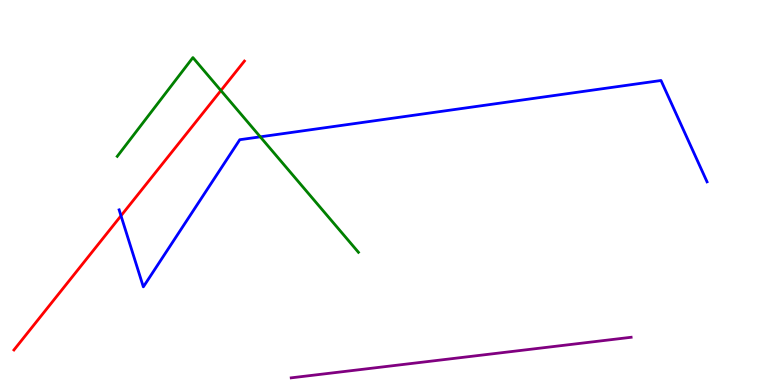[{'lines': ['blue', 'red'], 'intersections': [{'x': 1.56, 'y': 4.4}]}, {'lines': ['green', 'red'], 'intersections': [{'x': 2.85, 'y': 7.65}]}, {'lines': ['purple', 'red'], 'intersections': []}, {'lines': ['blue', 'green'], 'intersections': [{'x': 3.36, 'y': 6.45}]}, {'lines': ['blue', 'purple'], 'intersections': []}, {'lines': ['green', 'purple'], 'intersections': []}]